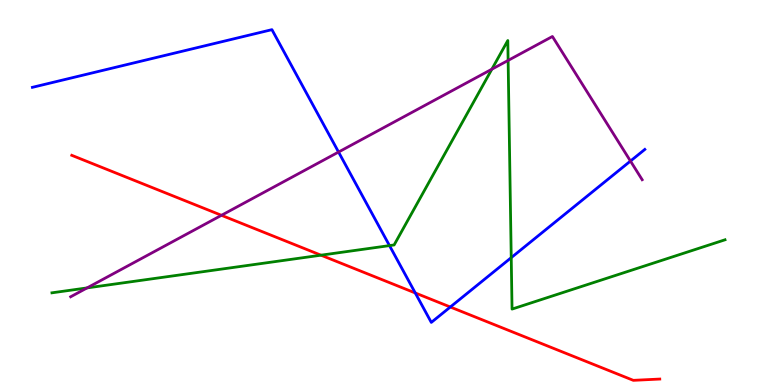[{'lines': ['blue', 'red'], 'intersections': [{'x': 5.36, 'y': 2.39}, {'x': 5.81, 'y': 2.03}]}, {'lines': ['green', 'red'], 'intersections': [{'x': 4.14, 'y': 3.37}]}, {'lines': ['purple', 'red'], 'intersections': [{'x': 2.86, 'y': 4.41}]}, {'lines': ['blue', 'green'], 'intersections': [{'x': 5.03, 'y': 3.62}, {'x': 6.6, 'y': 3.31}]}, {'lines': ['blue', 'purple'], 'intersections': [{'x': 4.37, 'y': 6.05}, {'x': 8.14, 'y': 5.82}]}, {'lines': ['green', 'purple'], 'intersections': [{'x': 1.12, 'y': 2.52}, {'x': 6.35, 'y': 8.2}, {'x': 6.56, 'y': 8.43}]}]